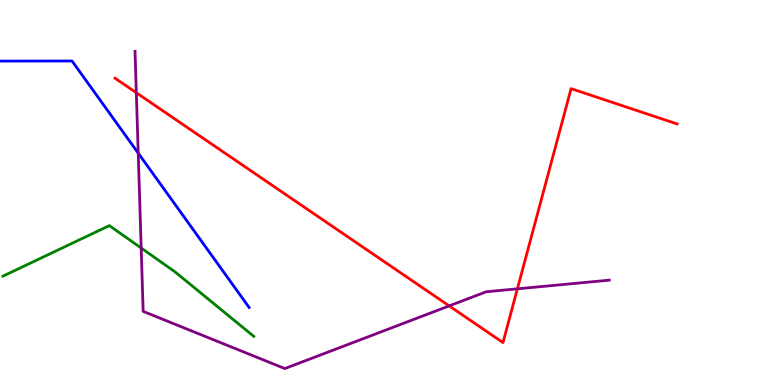[{'lines': ['blue', 'red'], 'intersections': []}, {'lines': ['green', 'red'], 'intersections': []}, {'lines': ['purple', 'red'], 'intersections': [{'x': 1.76, 'y': 7.59}, {'x': 5.8, 'y': 2.05}, {'x': 6.68, 'y': 2.5}]}, {'lines': ['blue', 'green'], 'intersections': []}, {'lines': ['blue', 'purple'], 'intersections': [{'x': 1.78, 'y': 6.02}]}, {'lines': ['green', 'purple'], 'intersections': [{'x': 1.82, 'y': 3.56}]}]